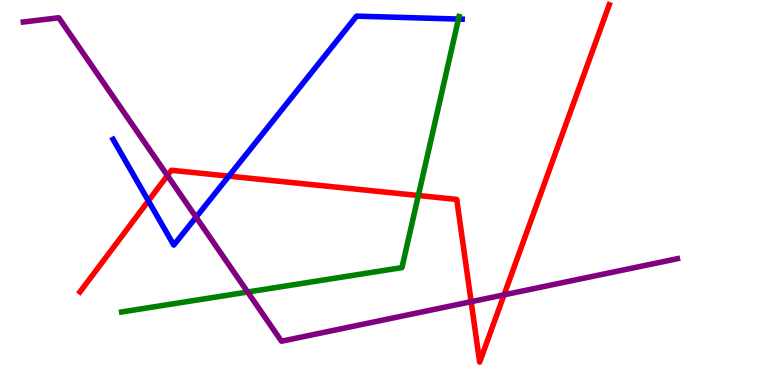[{'lines': ['blue', 'red'], 'intersections': [{'x': 1.91, 'y': 4.78}, {'x': 2.95, 'y': 5.42}]}, {'lines': ['green', 'red'], 'intersections': [{'x': 5.4, 'y': 4.92}]}, {'lines': ['purple', 'red'], 'intersections': [{'x': 2.16, 'y': 5.44}, {'x': 6.08, 'y': 2.16}, {'x': 6.5, 'y': 2.34}]}, {'lines': ['blue', 'green'], 'intersections': [{'x': 5.92, 'y': 9.5}]}, {'lines': ['blue', 'purple'], 'intersections': [{'x': 2.53, 'y': 4.36}]}, {'lines': ['green', 'purple'], 'intersections': [{'x': 3.2, 'y': 2.41}]}]